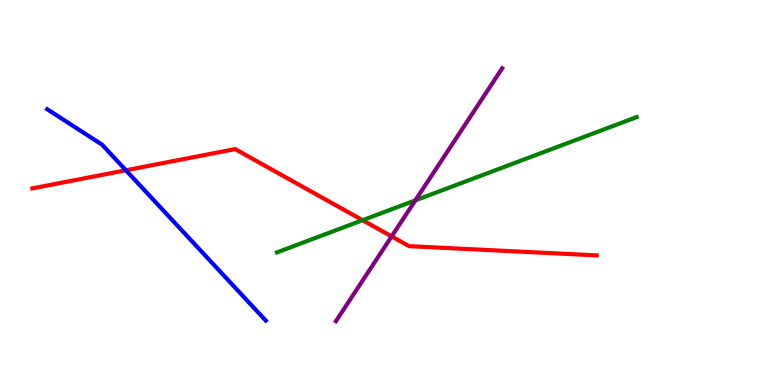[{'lines': ['blue', 'red'], 'intersections': [{'x': 1.62, 'y': 5.58}]}, {'lines': ['green', 'red'], 'intersections': [{'x': 4.68, 'y': 4.28}]}, {'lines': ['purple', 'red'], 'intersections': [{'x': 5.05, 'y': 3.86}]}, {'lines': ['blue', 'green'], 'intersections': []}, {'lines': ['blue', 'purple'], 'intersections': []}, {'lines': ['green', 'purple'], 'intersections': [{'x': 5.36, 'y': 4.8}]}]